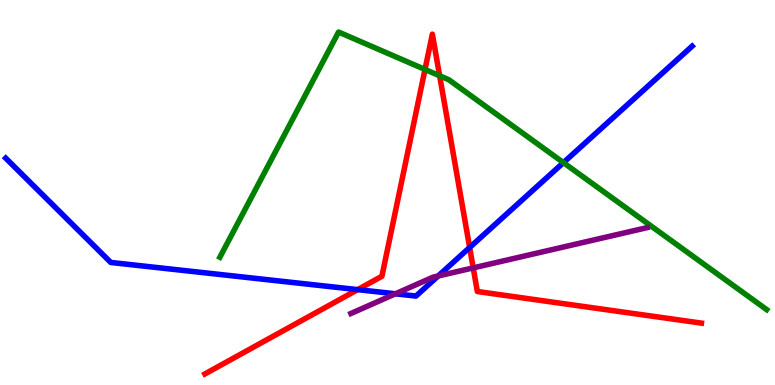[{'lines': ['blue', 'red'], 'intersections': [{'x': 4.61, 'y': 2.48}, {'x': 6.06, 'y': 3.57}]}, {'lines': ['green', 'red'], 'intersections': [{'x': 5.48, 'y': 8.2}, {'x': 5.67, 'y': 8.03}]}, {'lines': ['purple', 'red'], 'intersections': [{'x': 6.11, 'y': 3.04}]}, {'lines': ['blue', 'green'], 'intersections': [{'x': 7.27, 'y': 5.78}]}, {'lines': ['blue', 'purple'], 'intersections': [{'x': 5.1, 'y': 2.37}, {'x': 5.65, 'y': 2.83}]}, {'lines': ['green', 'purple'], 'intersections': []}]